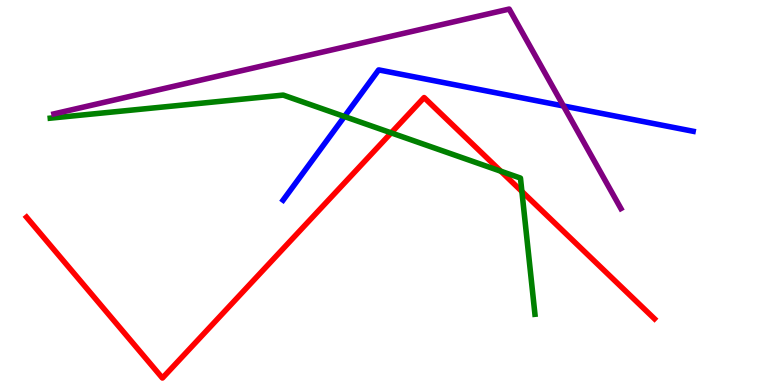[{'lines': ['blue', 'red'], 'intersections': []}, {'lines': ['green', 'red'], 'intersections': [{'x': 5.05, 'y': 6.55}, {'x': 6.46, 'y': 5.55}, {'x': 6.73, 'y': 5.03}]}, {'lines': ['purple', 'red'], 'intersections': []}, {'lines': ['blue', 'green'], 'intersections': [{'x': 4.44, 'y': 6.97}]}, {'lines': ['blue', 'purple'], 'intersections': [{'x': 7.27, 'y': 7.25}]}, {'lines': ['green', 'purple'], 'intersections': []}]